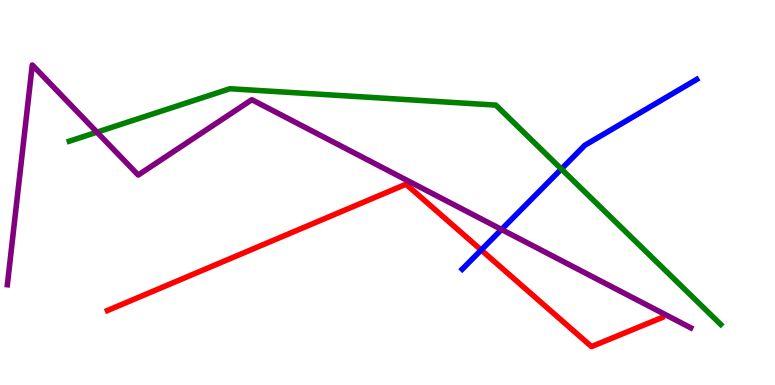[{'lines': ['blue', 'red'], 'intersections': [{'x': 6.21, 'y': 3.51}]}, {'lines': ['green', 'red'], 'intersections': []}, {'lines': ['purple', 'red'], 'intersections': []}, {'lines': ['blue', 'green'], 'intersections': [{'x': 7.24, 'y': 5.61}]}, {'lines': ['blue', 'purple'], 'intersections': [{'x': 6.47, 'y': 4.04}]}, {'lines': ['green', 'purple'], 'intersections': [{'x': 1.25, 'y': 6.57}]}]